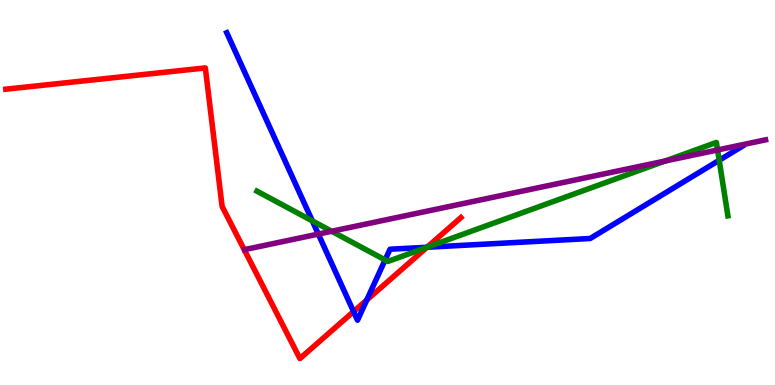[{'lines': ['blue', 'red'], 'intersections': [{'x': 4.56, 'y': 1.91}, {'x': 4.73, 'y': 2.21}, {'x': 5.51, 'y': 3.58}]}, {'lines': ['green', 'red'], 'intersections': [{'x': 5.51, 'y': 3.58}]}, {'lines': ['purple', 'red'], 'intersections': []}, {'lines': ['blue', 'green'], 'intersections': [{'x': 4.03, 'y': 4.26}, {'x': 4.97, 'y': 3.25}, {'x': 5.51, 'y': 3.58}, {'x': 9.28, 'y': 5.84}]}, {'lines': ['blue', 'purple'], 'intersections': [{'x': 4.11, 'y': 3.92}]}, {'lines': ['green', 'purple'], 'intersections': [{'x': 4.28, 'y': 3.99}, {'x': 8.58, 'y': 5.82}, {'x': 9.26, 'y': 6.1}]}]